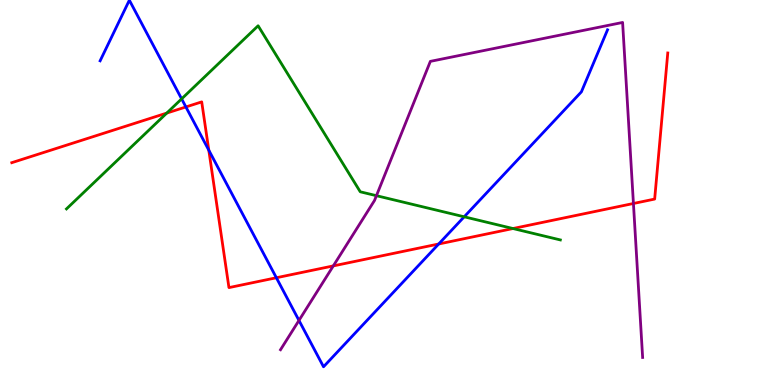[{'lines': ['blue', 'red'], 'intersections': [{'x': 2.4, 'y': 7.22}, {'x': 2.69, 'y': 6.1}, {'x': 3.57, 'y': 2.79}, {'x': 5.66, 'y': 3.66}]}, {'lines': ['green', 'red'], 'intersections': [{'x': 2.15, 'y': 7.06}, {'x': 6.62, 'y': 4.06}]}, {'lines': ['purple', 'red'], 'intersections': [{'x': 4.3, 'y': 3.09}, {'x': 8.17, 'y': 4.71}]}, {'lines': ['blue', 'green'], 'intersections': [{'x': 2.34, 'y': 7.43}, {'x': 5.99, 'y': 4.37}]}, {'lines': ['blue', 'purple'], 'intersections': [{'x': 3.86, 'y': 1.68}]}, {'lines': ['green', 'purple'], 'intersections': [{'x': 4.86, 'y': 4.92}]}]